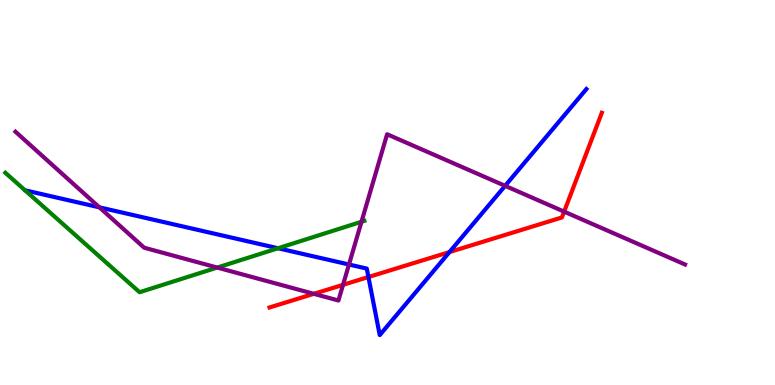[{'lines': ['blue', 'red'], 'intersections': [{'x': 4.75, 'y': 2.8}, {'x': 5.8, 'y': 3.45}]}, {'lines': ['green', 'red'], 'intersections': []}, {'lines': ['purple', 'red'], 'intersections': [{'x': 4.05, 'y': 2.37}, {'x': 4.43, 'y': 2.6}, {'x': 7.28, 'y': 4.5}]}, {'lines': ['blue', 'green'], 'intersections': [{'x': 3.59, 'y': 3.55}]}, {'lines': ['blue', 'purple'], 'intersections': [{'x': 1.28, 'y': 4.61}, {'x': 4.5, 'y': 3.13}, {'x': 6.52, 'y': 5.17}]}, {'lines': ['green', 'purple'], 'intersections': [{'x': 2.8, 'y': 3.05}, {'x': 4.66, 'y': 4.24}]}]